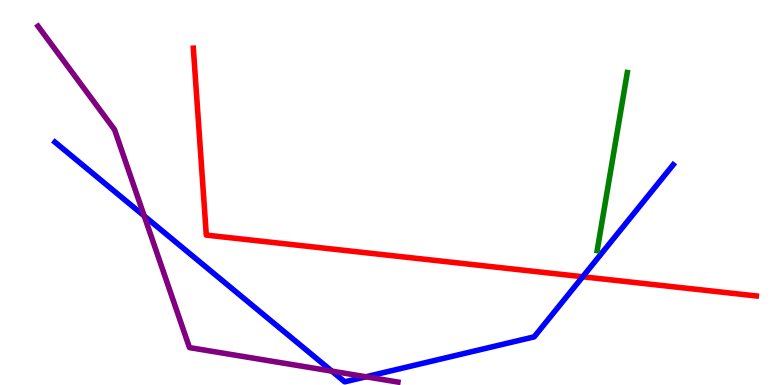[{'lines': ['blue', 'red'], 'intersections': [{'x': 7.52, 'y': 2.81}]}, {'lines': ['green', 'red'], 'intersections': []}, {'lines': ['purple', 'red'], 'intersections': []}, {'lines': ['blue', 'green'], 'intersections': []}, {'lines': ['blue', 'purple'], 'intersections': [{'x': 1.86, 'y': 4.39}, {'x': 4.28, 'y': 0.36}, {'x': 4.72, 'y': 0.214}]}, {'lines': ['green', 'purple'], 'intersections': []}]